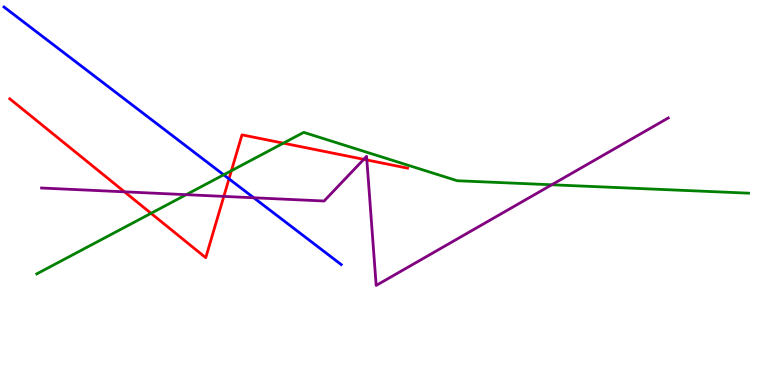[{'lines': ['blue', 'red'], 'intersections': [{'x': 2.95, 'y': 5.35}]}, {'lines': ['green', 'red'], 'intersections': [{'x': 1.95, 'y': 4.46}, {'x': 2.99, 'y': 5.57}, {'x': 3.66, 'y': 6.28}]}, {'lines': ['purple', 'red'], 'intersections': [{'x': 1.61, 'y': 5.02}, {'x': 2.89, 'y': 4.9}, {'x': 4.69, 'y': 5.86}, {'x': 4.73, 'y': 5.85}]}, {'lines': ['blue', 'green'], 'intersections': [{'x': 2.89, 'y': 5.46}]}, {'lines': ['blue', 'purple'], 'intersections': [{'x': 3.27, 'y': 4.86}]}, {'lines': ['green', 'purple'], 'intersections': [{'x': 2.4, 'y': 4.94}, {'x': 7.12, 'y': 5.2}]}]